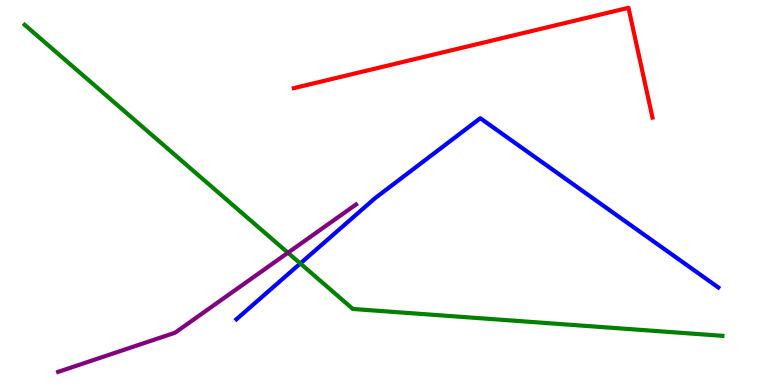[{'lines': ['blue', 'red'], 'intersections': []}, {'lines': ['green', 'red'], 'intersections': []}, {'lines': ['purple', 'red'], 'intersections': []}, {'lines': ['blue', 'green'], 'intersections': [{'x': 3.87, 'y': 3.16}]}, {'lines': ['blue', 'purple'], 'intersections': []}, {'lines': ['green', 'purple'], 'intersections': [{'x': 3.72, 'y': 3.44}]}]